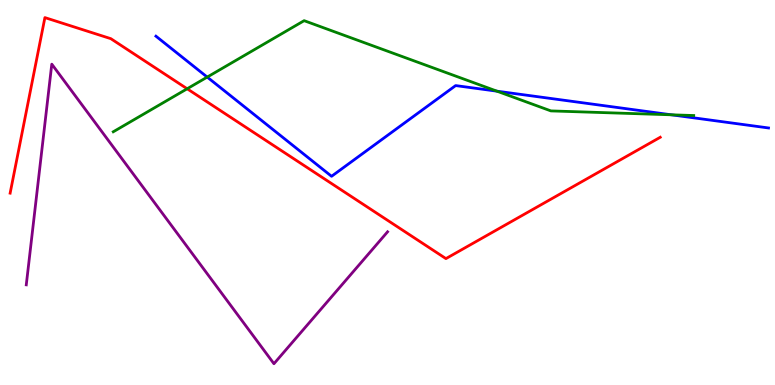[{'lines': ['blue', 'red'], 'intersections': []}, {'lines': ['green', 'red'], 'intersections': [{'x': 2.41, 'y': 7.69}]}, {'lines': ['purple', 'red'], 'intersections': []}, {'lines': ['blue', 'green'], 'intersections': [{'x': 2.67, 'y': 8.0}, {'x': 6.41, 'y': 7.63}, {'x': 8.66, 'y': 7.02}]}, {'lines': ['blue', 'purple'], 'intersections': []}, {'lines': ['green', 'purple'], 'intersections': []}]